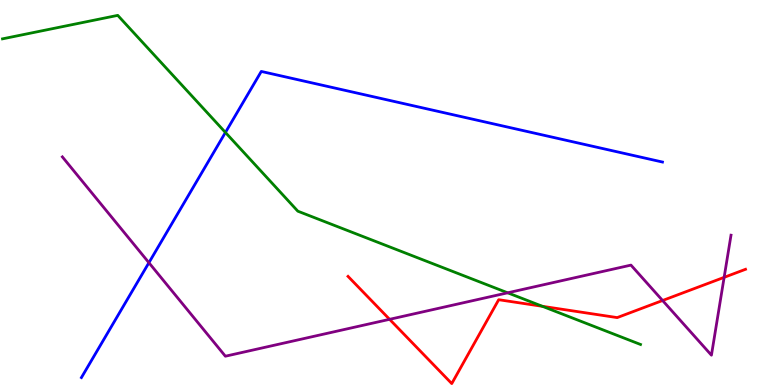[{'lines': ['blue', 'red'], 'intersections': []}, {'lines': ['green', 'red'], 'intersections': [{'x': 7.0, 'y': 2.04}]}, {'lines': ['purple', 'red'], 'intersections': [{'x': 5.03, 'y': 1.71}, {'x': 8.55, 'y': 2.19}, {'x': 9.34, 'y': 2.8}]}, {'lines': ['blue', 'green'], 'intersections': [{'x': 2.91, 'y': 6.56}]}, {'lines': ['blue', 'purple'], 'intersections': [{'x': 1.92, 'y': 3.18}]}, {'lines': ['green', 'purple'], 'intersections': [{'x': 6.55, 'y': 2.39}]}]